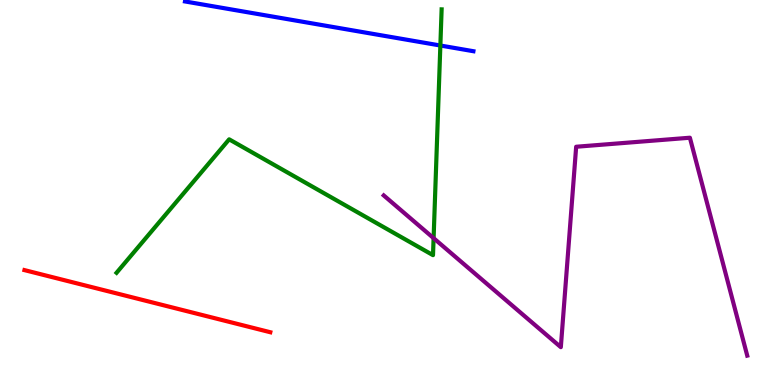[{'lines': ['blue', 'red'], 'intersections': []}, {'lines': ['green', 'red'], 'intersections': []}, {'lines': ['purple', 'red'], 'intersections': []}, {'lines': ['blue', 'green'], 'intersections': [{'x': 5.68, 'y': 8.82}]}, {'lines': ['blue', 'purple'], 'intersections': []}, {'lines': ['green', 'purple'], 'intersections': [{'x': 5.59, 'y': 3.81}]}]